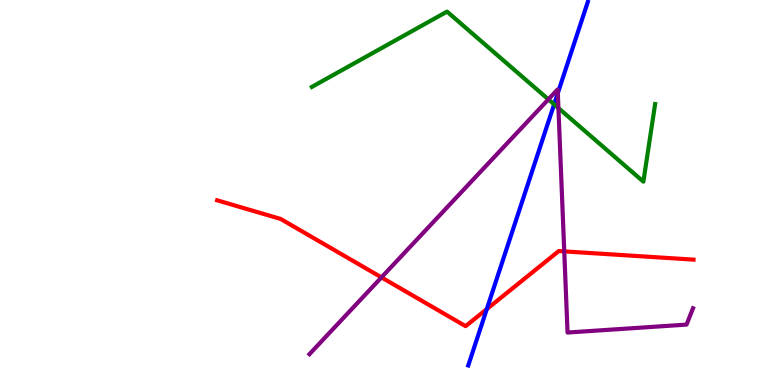[{'lines': ['blue', 'red'], 'intersections': [{'x': 6.28, 'y': 1.97}]}, {'lines': ['green', 'red'], 'intersections': []}, {'lines': ['purple', 'red'], 'intersections': [{'x': 4.92, 'y': 2.8}, {'x': 7.28, 'y': 3.47}]}, {'lines': ['blue', 'green'], 'intersections': [{'x': 7.15, 'y': 7.29}]}, {'lines': ['blue', 'purple'], 'intersections': [{'x': 7.2, 'y': 7.58}]}, {'lines': ['green', 'purple'], 'intersections': [{'x': 7.08, 'y': 7.42}, {'x': 7.21, 'y': 7.19}]}]